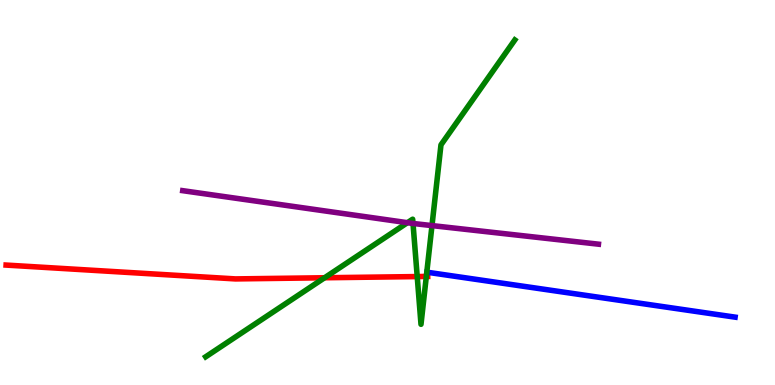[{'lines': ['blue', 'red'], 'intersections': []}, {'lines': ['green', 'red'], 'intersections': [{'x': 4.19, 'y': 2.79}, {'x': 5.38, 'y': 2.82}, {'x': 5.5, 'y': 2.82}]}, {'lines': ['purple', 'red'], 'intersections': []}, {'lines': ['blue', 'green'], 'intersections': []}, {'lines': ['blue', 'purple'], 'intersections': []}, {'lines': ['green', 'purple'], 'intersections': [{'x': 5.26, 'y': 4.22}, {'x': 5.33, 'y': 4.2}, {'x': 5.57, 'y': 4.14}]}]